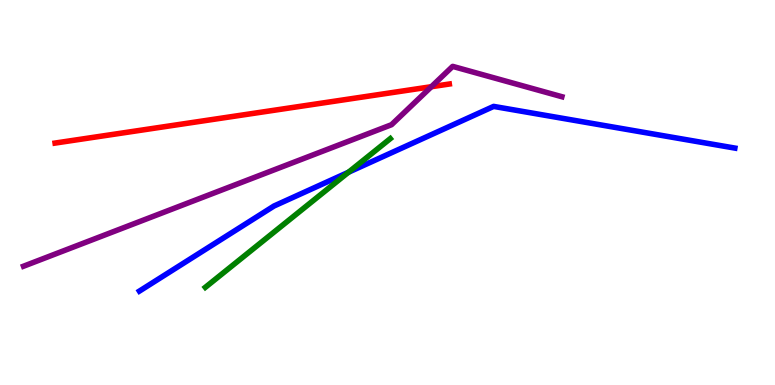[{'lines': ['blue', 'red'], 'intersections': []}, {'lines': ['green', 'red'], 'intersections': []}, {'lines': ['purple', 'red'], 'intersections': [{'x': 5.57, 'y': 7.75}]}, {'lines': ['blue', 'green'], 'intersections': [{'x': 4.5, 'y': 5.53}]}, {'lines': ['blue', 'purple'], 'intersections': []}, {'lines': ['green', 'purple'], 'intersections': []}]